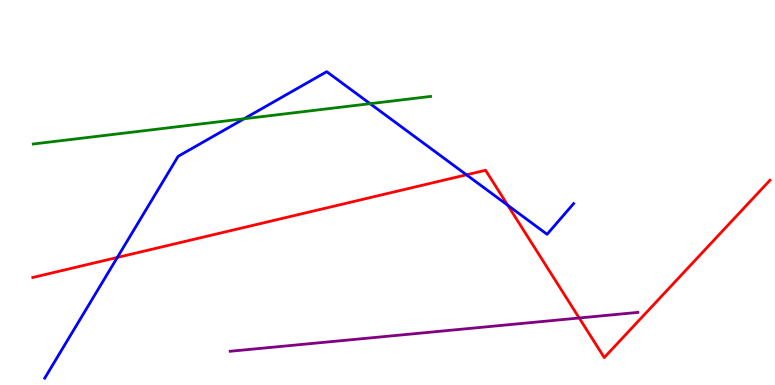[{'lines': ['blue', 'red'], 'intersections': [{'x': 1.51, 'y': 3.31}, {'x': 6.02, 'y': 5.46}, {'x': 6.55, 'y': 4.67}]}, {'lines': ['green', 'red'], 'intersections': []}, {'lines': ['purple', 'red'], 'intersections': [{'x': 7.47, 'y': 1.74}]}, {'lines': ['blue', 'green'], 'intersections': [{'x': 3.15, 'y': 6.92}, {'x': 4.78, 'y': 7.31}]}, {'lines': ['blue', 'purple'], 'intersections': []}, {'lines': ['green', 'purple'], 'intersections': []}]